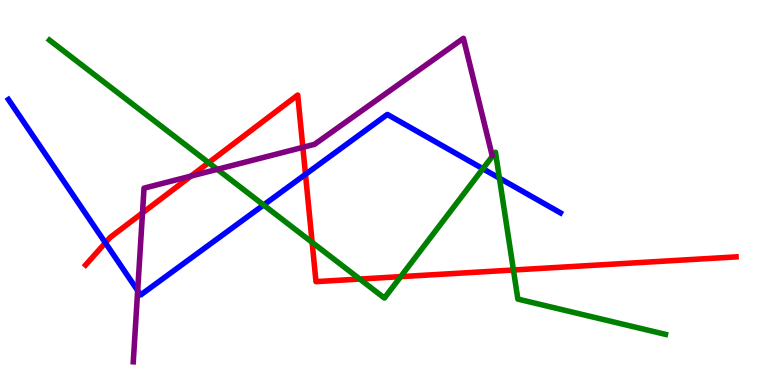[{'lines': ['blue', 'red'], 'intersections': [{'x': 1.36, 'y': 3.69}, {'x': 3.94, 'y': 5.47}]}, {'lines': ['green', 'red'], 'intersections': [{'x': 2.69, 'y': 5.77}, {'x': 4.03, 'y': 3.7}, {'x': 4.64, 'y': 2.75}, {'x': 5.17, 'y': 2.81}, {'x': 6.62, 'y': 2.99}]}, {'lines': ['purple', 'red'], 'intersections': [{'x': 1.84, 'y': 4.47}, {'x': 2.46, 'y': 5.43}, {'x': 3.91, 'y': 6.17}]}, {'lines': ['blue', 'green'], 'intersections': [{'x': 3.4, 'y': 4.68}, {'x': 6.23, 'y': 5.62}, {'x': 6.44, 'y': 5.37}]}, {'lines': ['blue', 'purple'], 'intersections': [{'x': 1.78, 'y': 2.45}]}, {'lines': ['green', 'purple'], 'intersections': [{'x': 2.8, 'y': 5.6}]}]